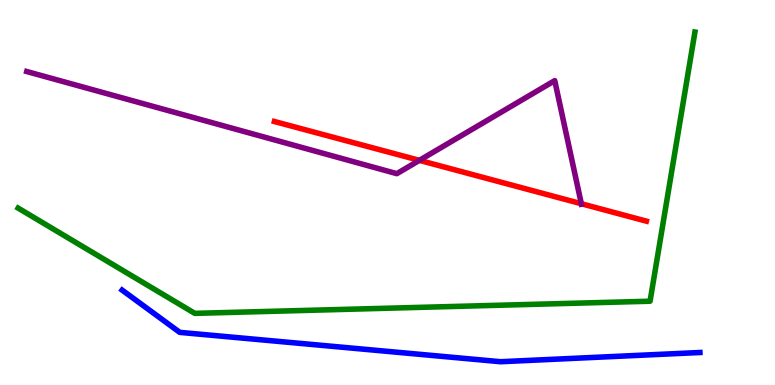[{'lines': ['blue', 'red'], 'intersections': []}, {'lines': ['green', 'red'], 'intersections': []}, {'lines': ['purple', 'red'], 'intersections': [{'x': 5.41, 'y': 5.84}, {'x': 7.5, 'y': 4.71}]}, {'lines': ['blue', 'green'], 'intersections': []}, {'lines': ['blue', 'purple'], 'intersections': []}, {'lines': ['green', 'purple'], 'intersections': []}]